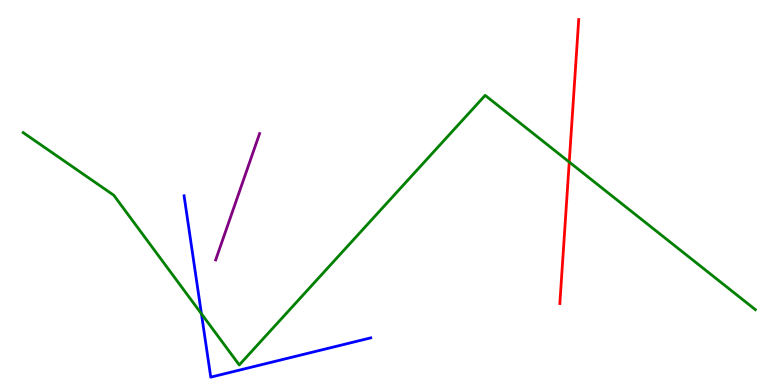[{'lines': ['blue', 'red'], 'intersections': []}, {'lines': ['green', 'red'], 'intersections': [{'x': 7.35, 'y': 5.79}]}, {'lines': ['purple', 'red'], 'intersections': []}, {'lines': ['blue', 'green'], 'intersections': [{'x': 2.6, 'y': 1.85}]}, {'lines': ['blue', 'purple'], 'intersections': []}, {'lines': ['green', 'purple'], 'intersections': []}]